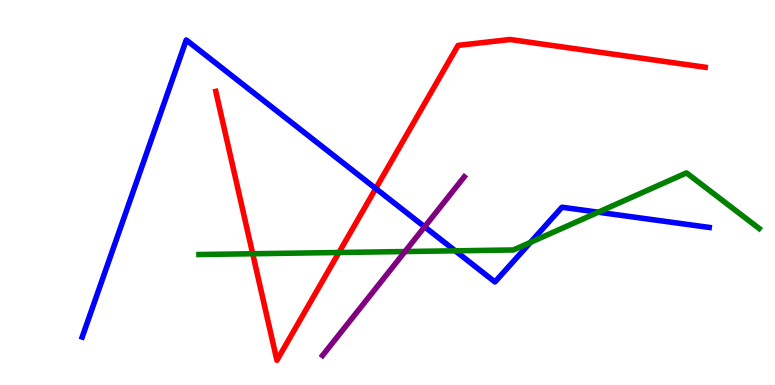[{'lines': ['blue', 'red'], 'intersections': [{'x': 4.85, 'y': 5.1}]}, {'lines': ['green', 'red'], 'intersections': [{'x': 3.26, 'y': 3.41}, {'x': 4.37, 'y': 3.44}]}, {'lines': ['purple', 'red'], 'intersections': []}, {'lines': ['blue', 'green'], 'intersections': [{'x': 5.87, 'y': 3.49}, {'x': 6.84, 'y': 3.7}, {'x': 7.72, 'y': 4.49}]}, {'lines': ['blue', 'purple'], 'intersections': [{'x': 5.48, 'y': 4.11}]}, {'lines': ['green', 'purple'], 'intersections': [{'x': 5.23, 'y': 3.47}]}]